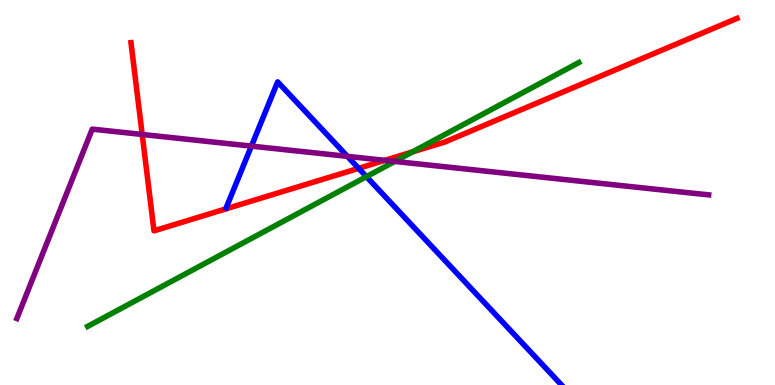[{'lines': ['blue', 'red'], 'intersections': [{'x': 4.63, 'y': 5.63}]}, {'lines': ['green', 'red'], 'intersections': [{'x': 5.32, 'y': 6.06}]}, {'lines': ['purple', 'red'], 'intersections': [{'x': 1.83, 'y': 6.51}, {'x': 4.97, 'y': 5.83}]}, {'lines': ['blue', 'green'], 'intersections': [{'x': 4.73, 'y': 5.41}]}, {'lines': ['blue', 'purple'], 'intersections': [{'x': 3.24, 'y': 6.2}, {'x': 4.48, 'y': 5.94}]}, {'lines': ['green', 'purple'], 'intersections': [{'x': 5.09, 'y': 5.81}]}]